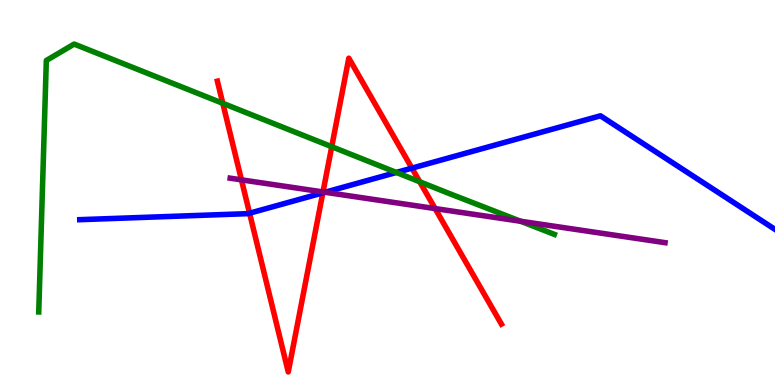[{'lines': ['blue', 'red'], 'intersections': [{'x': 3.22, 'y': 4.46}, {'x': 4.17, 'y': 4.99}, {'x': 5.31, 'y': 5.63}]}, {'lines': ['green', 'red'], 'intersections': [{'x': 2.87, 'y': 7.32}, {'x': 4.28, 'y': 6.19}, {'x': 5.42, 'y': 5.28}]}, {'lines': ['purple', 'red'], 'intersections': [{'x': 3.12, 'y': 5.33}, {'x': 4.17, 'y': 5.01}, {'x': 5.61, 'y': 4.58}]}, {'lines': ['blue', 'green'], 'intersections': [{'x': 5.11, 'y': 5.52}]}, {'lines': ['blue', 'purple'], 'intersections': [{'x': 4.19, 'y': 5.01}]}, {'lines': ['green', 'purple'], 'intersections': [{'x': 6.72, 'y': 4.25}]}]